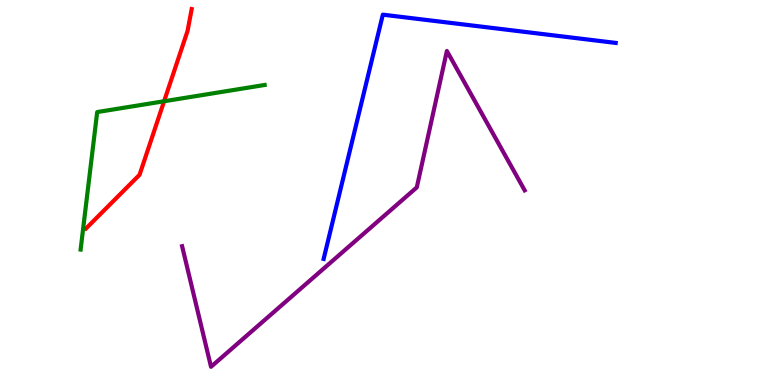[{'lines': ['blue', 'red'], 'intersections': []}, {'lines': ['green', 'red'], 'intersections': [{'x': 2.12, 'y': 7.37}]}, {'lines': ['purple', 'red'], 'intersections': []}, {'lines': ['blue', 'green'], 'intersections': []}, {'lines': ['blue', 'purple'], 'intersections': []}, {'lines': ['green', 'purple'], 'intersections': []}]